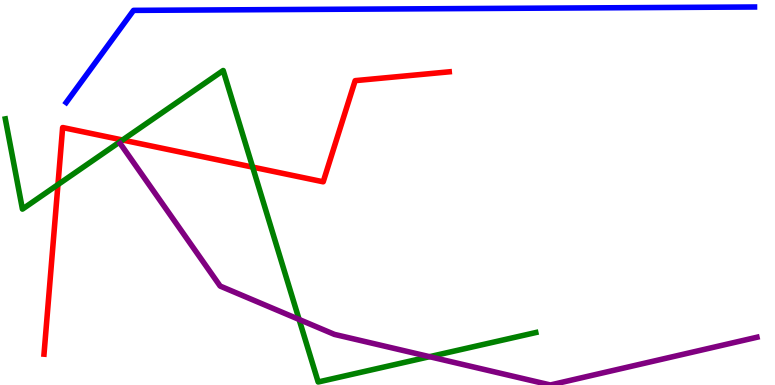[{'lines': ['blue', 'red'], 'intersections': []}, {'lines': ['green', 'red'], 'intersections': [{'x': 0.748, 'y': 5.21}, {'x': 1.58, 'y': 6.36}, {'x': 3.26, 'y': 5.66}]}, {'lines': ['purple', 'red'], 'intersections': []}, {'lines': ['blue', 'green'], 'intersections': []}, {'lines': ['blue', 'purple'], 'intersections': []}, {'lines': ['green', 'purple'], 'intersections': [{'x': 3.86, 'y': 1.7}, {'x': 5.54, 'y': 0.736}]}]